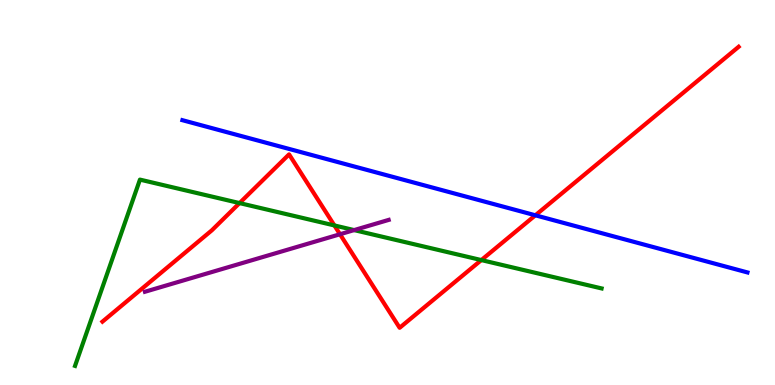[{'lines': ['blue', 'red'], 'intersections': [{'x': 6.91, 'y': 4.41}]}, {'lines': ['green', 'red'], 'intersections': [{'x': 3.09, 'y': 4.73}, {'x': 4.31, 'y': 4.14}, {'x': 6.21, 'y': 3.24}]}, {'lines': ['purple', 'red'], 'intersections': [{'x': 4.39, 'y': 3.92}]}, {'lines': ['blue', 'green'], 'intersections': []}, {'lines': ['blue', 'purple'], 'intersections': []}, {'lines': ['green', 'purple'], 'intersections': [{'x': 4.57, 'y': 4.02}]}]